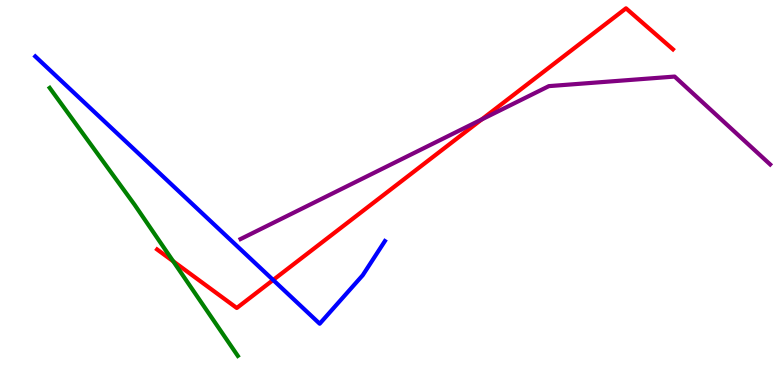[{'lines': ['blue', 'red'], 'intersections': [{'x': 3.52, 'y': 2.73}]}, {'lines': ['green', 'red'], 'intersections': [{'x': 2.23, 'y': 3.21}]}, {'lines': ['purple', 'red'], 'intersections': [{'x': 6.21, 'y': 6.9}]}, {'lines': ['blue', 'green'], 'intersections': []}, {'lines': ['blue', 'purple'], 'intersections': []}, {'lines': ['green', 'purple'], 'intersections': []}]